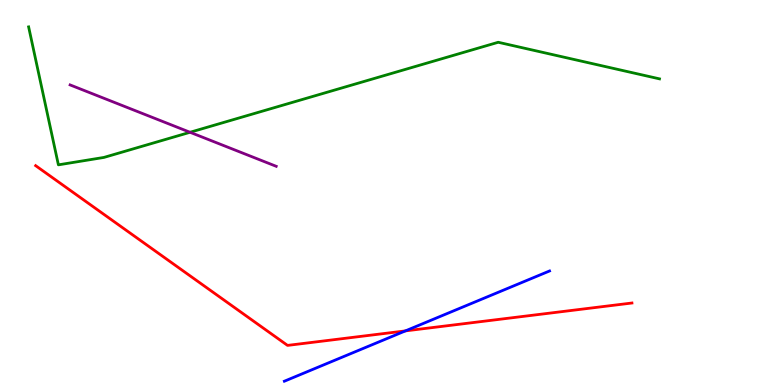[{'lines': ['blue', 'red'], 'intersections': [{'x': 5.23, 'y': 1.41}]}, {'lines': ['green', 'red'], 'intersections': []}, {'lines': ['purple', 'red'], 'intersections': []}, {'lines': ['blue', 'green'], 'intersections': []}, {'lines': ['blue', 'purple'], 'intersections': []}, {'lines': ['green', 'purple'], 'intersections': [{'x': 2.45, 'y': 6.56}]}]